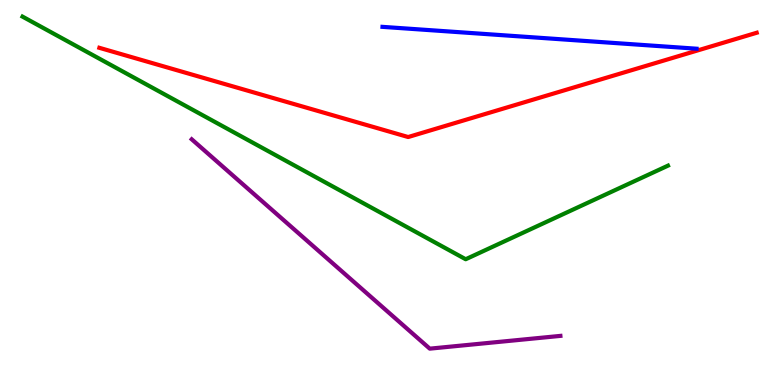[{'lines': ['blue', 'red'], 'intersections': []}, {'lines': ['green', 'red'], 'intersections': []}, {'lines': ['purple', 'red'], 'intersections': []}, {'lines': ['blue', 'green'], 'intersections': []}, {'lines': ['blue', 'purple'], 'intersections': []}, {'lines': ['green', 'purple'], 'intersections': []}]